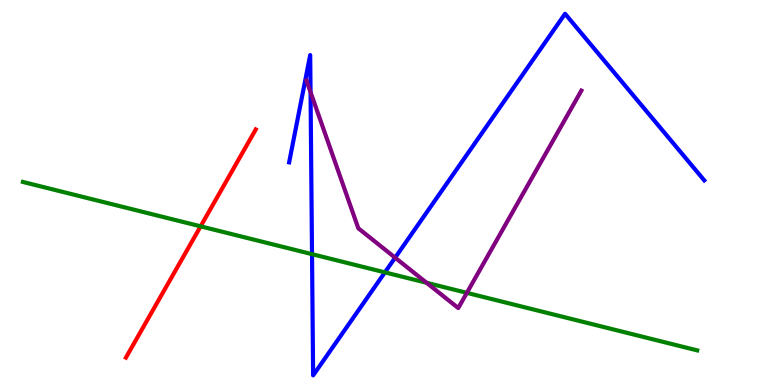[{'lines': ['blue', 'red'], 'intersections': []}, {'lines': ['green', 'red'], 'intersections': [{'x': 2.59, 'y': 4.12}]}, {'lines': ['purple', 'red'], 'intersections': []}, {'lines': ['blue', 'green'], 'intersections': [{'x': 4.03, 'y': 3.4}, {'x': 4.97, 'y': 2.93}]}, {'lines': ['blue', 'purple'], 'intersections': [{'x': 4.01, 'y': 7.61}, {'x': 5.1, 'y': 3.31}]}, {'lines': ['green', 'purple'], 'intersections': [{'x': 5.5, 'y': 2.65}, {'x': 6.02, 'y': 2.39}]}]